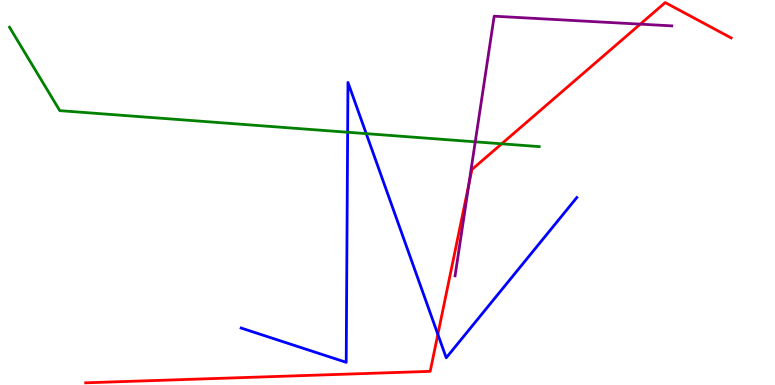[{'lines': ['blue', 'red'], 'intersections': [{'x': 5.65, 'y': 1.32}]}, {'lines': ['green', 'red'], 'intersections': [{'x': 6.47, 'y': 6.26}]}, {'lines': ['purple', 'red'], 'intersections': [{'x': 6.05, 'y': 5.2}, {'x': 8.26, 'y': 9.37}]}, {'lines': ['blue', 'green'], 'intersections': [{'x': 4.49, 'y': 6.57}, {'x': 4.73, 'y': 6.53}]}, {'lines': ['blue', 'purple'], 'intersections': []}, {'lines': ['green', 'purple'], 'intersections': [{'x': 6.13, 'y': 6.32}]}]